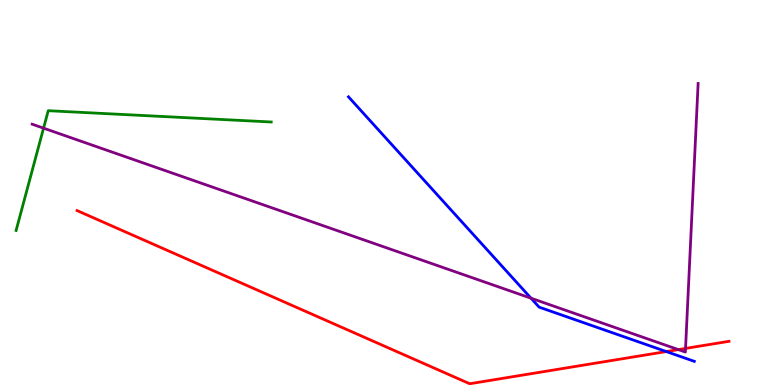[{'lines': ['blue', 'red'], 'intersections': [{'x': 8.6, 'y': 0.868}]}, {'lines': ['green', 'red'], 'intersections': []}, {'lines': ['purple', 'red'], 'intersections': [{'x': 8.75, 'y': 0.92}, {'x': 8.85, 'y': 0.95}]}, {'lines': ['blue', 'green'], 'intersections': []}, {'lines': ['blue', 'purple'], 'intersections': [{'x': 6.85, 'y': 2.25}]}, {'lines': ['green', 'purple'], 'intersections': [{'x': 0.562, 'y': 6.67}]}]